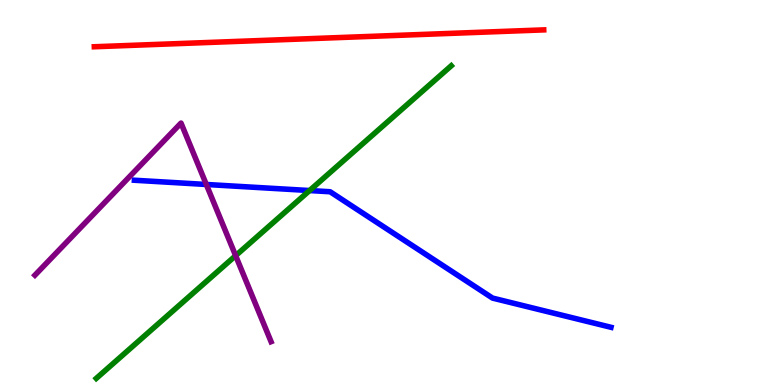[{'lines': ['blue', 'red'], 'intersections': []}, {'lines': ['green', 'red'], 'intersections': []}, {'lines': ['purple', 'red'], 'intersections': []}, {'lines': ['blue', 'green'], 'intersections': [{'x': 3.99, 'y': 5.05}]}, {'lines': ['blue', 'purple'], 'intersections': [{'x': 2.66, 'y': 5.21}]}, {'lines': ['green', 'purple'], 'intersections': [{'x': 3.04, 'y': 3.36}]}]